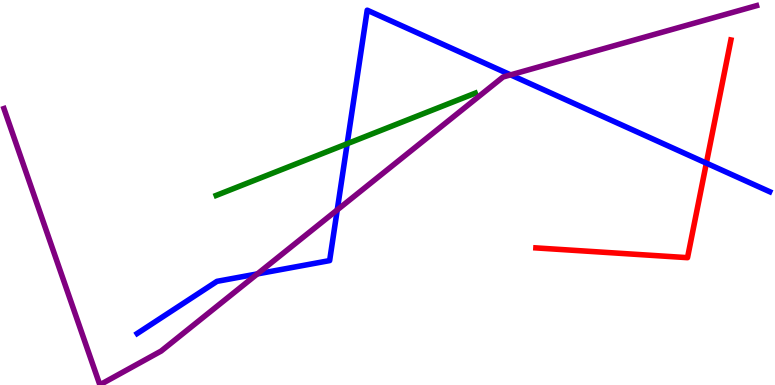[{'lines': ['blue', 'red'], 'intersections': [{'x': 9.11, 'y': 5.76}]}, {'lines': ['green', 'red'], 'intersections': []}, {'lines': ['purple', 'red'], 'intersections': []}, {'lines': ['blue', 'green'], 'intersections': [{'x': 4.48, 'y': 6.27}]}, {'lines': ['blue', 'purple'], 'intersections': [{'x': 3.32, 'y': 2.89}, {'x': 4.35, 'y': 4.55}, {'x': 6.59, 'y': 8.06}]}, {'lines': ['green', 'purple'], 'intersections': []}]